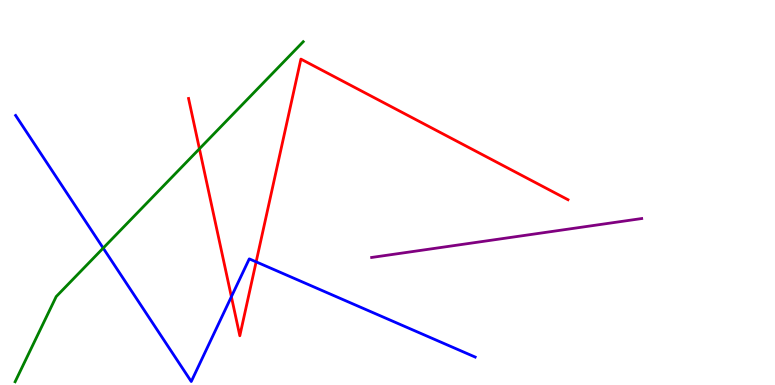[{'lines': ['blue', 'red'], 'intersections': [{'x': 2.99, 'y': 2.29}, {'x': 3.31, 'y': 3.2}]}, {'lines': ['green', 'red'], 'intersections': [{'x': 2.57, 'y': 6.13}]}, {'lines': ['purple', 'red'], 'intersections': []}, {'lines': ['blue', 'green'], 'intersections': [{'x': 1.33, 'y': 3.56}]}, {'lines': ['blue', 'purple'], 'intersections': []}, {'lines': ['green', 'purple'], 'intersections': []}]